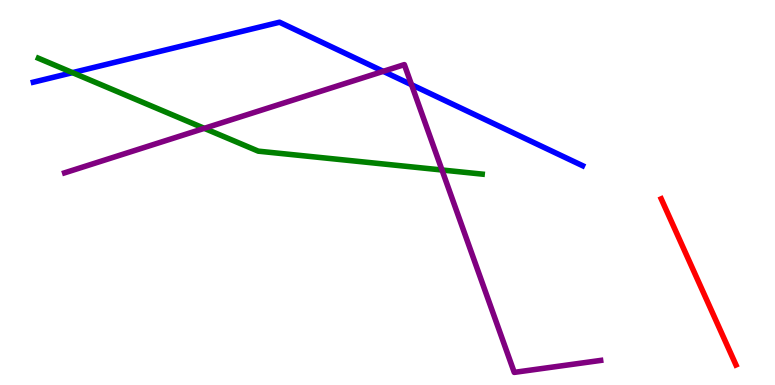[{'lines': ['blue', 'red'], 'intersections': []}, {'lines': ['green', 'red'], 'intersections': []}, {'lines': ['purple', 'red'], 'intersections': []}, {'lines': ['blue', 'green'], 'intersections': [{'x': 0.935, 'y': 8.11}]}, {'lines': ['blue', 'purple'], 'intersections': [{'x': 4.95, 'y': 8.15}, {'x': 5.31, 'y': 7.8}]}, {'lines': ['green', 'purple'], 'intersections': [{'x': 2.64, 'y': 6.67}, {'x': 5.7, 'y': 5.58}]}]